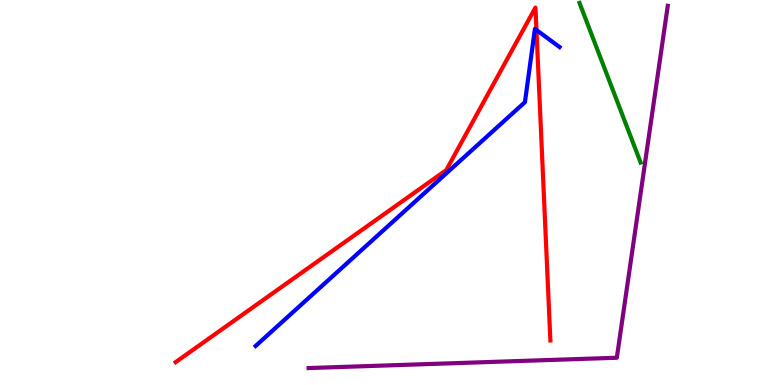[{'lines': ['blue', 'red'], 'intersections': [{'x': 6.92, 'y': 9.22}]}, {'lines': ['green', 'red'], 'intersections': []}, {'lines': ['purple', 'red'], 'intersections': []}, {'lines': ['blue', 'green'], 'intersections': []}, {'lines': ['blue', 'purple'], 'intersections': []}, {'lines': ['green', 'purple'], 'intersections': []}]